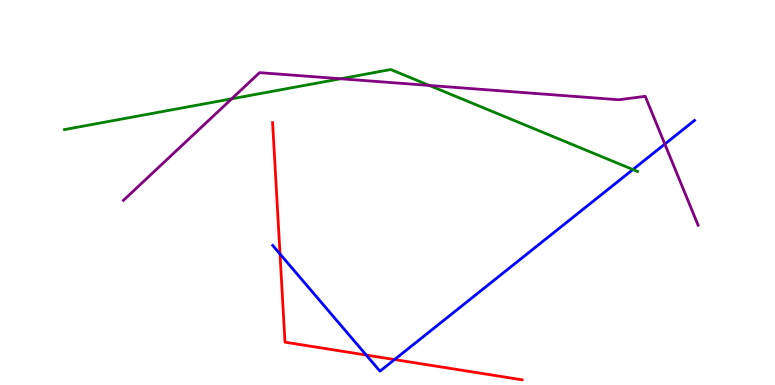[{'lines': ['blue', 'red'], 'intersections': [{'x': 3.61, 'y': 3.4}, {'x': 4.73, 'y': 0.778}, {'x': 5.09, 'y': 0.661}]}, {'lines': ['green', 'red'], 'intersections': []}, {'lines': ['purple', 'red'], 'intersections': []}, {'lines': ['blue', 'green'], 'intersections': [{'x': 8.17, 'y': 5.6}]}, {'lines': ['blue', 'purple'], 'intersections': [{'x': 8.58, 'y': 6.26}]}, {'lines': ['green', 'purple'], 'intersections': [{'x': 2.99, 'y': 7.43}, {'x': 4.4, 'y': 7.95}, {'x': 5.54, 'y': 7.78}]}]